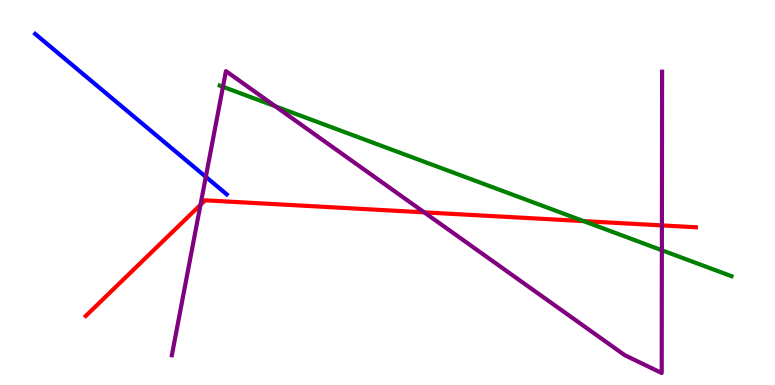[{'lines': ['blue', 'red'], 'intersections': []}, {'lines': ['green', 'red'], 'intersections': [{'x': 7.53, 'y': 4.26}]}, {'lines': ['purple', 'red'], 'intersections': [{'x': 2.59, 'y': 4.68}, {'x': 5.47, 'y': 4.48}, {'x': 8.54, 'y': 4.15}]}, {'lines': ['blue', 'green'], 'intersections': []}, {'lines': ['blue', 'purple'], 'intersections': [{'x': 2.66, 'y': 5.41}]}, {'lines': ['green', 'purple'], 'intersections': [{'x': 2.88, 'y': 7.75}, {'x': 3.55, 'y': 7.24}, {'x': 8.54, 'y': 3.5}]}]